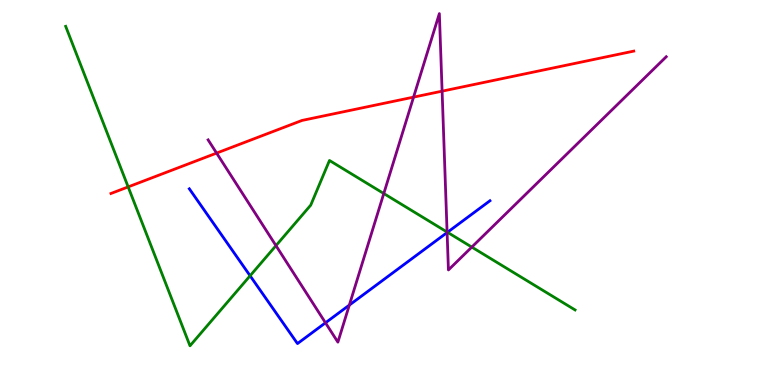[{'lines': ['blue', 'red'], 'intersections': []}, {'lines': ['green', 'red'], 'intersections': [{'x': 1.65, 'y': 5.15}]}, {'lines': ['purple', 'red'], 'intersections': [{'x': 2.79, 'y': 6.02}, {'x': 5.34, 'y': 7.48}, {'x': 5.7, 'y': 7.63}]}, {'lines': ['blue', 'green'], 'intersections': [{'x': 3.23, 'y': 2.84}, {'x': 5.77, 'y': 3.97}]}, {'lines': ['blue', 'purple'], 'intersections': [{'x': 4.2, 'y': 1.62}, {'x': 4.51, 'y': 2.08}, {'x': 5.77, 'y': 3.96}]}, {'lines': ['green', 'purple'], 'intersections': [{'x': 3.56, 'y': 3.62}, {'x': 4.95, 'y': 4.97}, {'x': 5.77, 'y': 3.97}, {'x': 6.09, 'y': 3.58}]}]